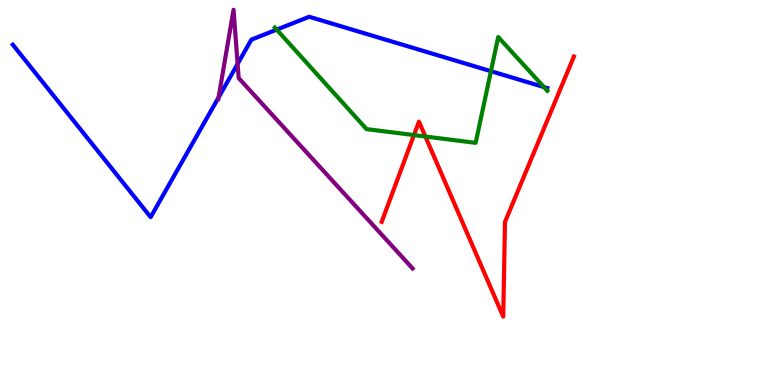[{'lines': ['blue', 'red'], 'intersections': []}, {'lines': ['green', 'red'], 'intersections': [{'x': 5.34, 'y': 6.49}, {'x': 5.49, 'y': 6.45}]}, {'lines': ['purple', 'red'], 'intersections': []}, {'lines': ['blue', 'green'], 'intersections': [{'x': 3.57, 'y': 9.23}, {'x': 6.33, 'y': 8.15}, {'x': 7.02, 'y': 7.74}]}, {'lines': ['blue', 'purple'], 'intersections': [{'x': 2.82, 'y': 7.47}, {'x': 3.07, 'y': 8.34}]}, {'lines': ['green', 'purple'], 'intersections': []}]